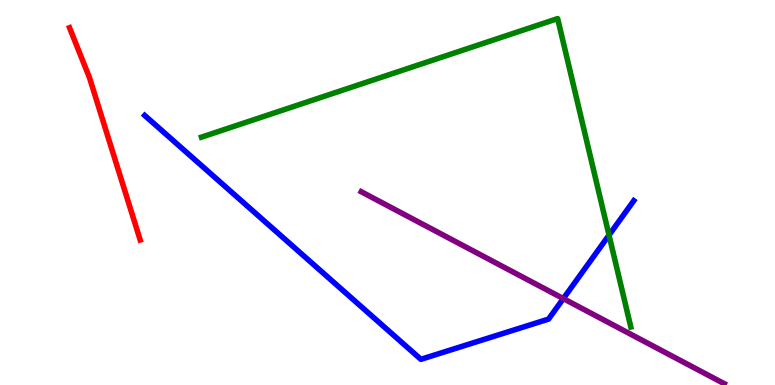[{'lines': ['blue', 'red'], 'intersections': []}, {'lines': ['green', 'red'], 'intersections': []}, {'lines': ['purple', 'red'], 'intersections': []}, {'lines': ['blue', 'green'], 'intersections': [{'x': 7.86, 'y': 3.89}]}, {'lines': ['blue', 'purple'], 'intersections': [{'x': 7.27, 'y': 2.24}]}, {'lines': ['green', 'purple'], 'intersections': []}]